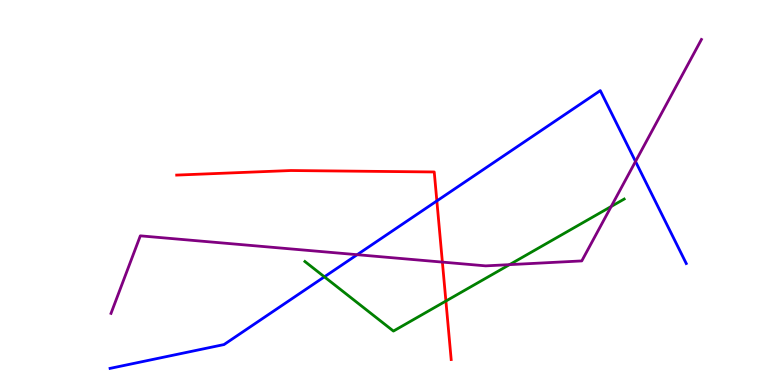[{'lines': ['blue', 'red'], 'intersections': [{'x': 5.64, 'y': 4.78}]}, {'lines': ['green', 'red'], 'intersections': [{'x': 5.75, 'y': 2.18}]}, {'lines': ['purple', 'red'], 'intersections': [{'x': 5.71, 'y': 3.19}]}, {'lines': ['blue', 'green'], 'intersections': [{'x': 4.19, 'y': 2.81}]}, {'lines': ['blue', 'purple'], 'intersections': [{'x': 4.61, 'y': 3.38}, {'x': 8.2, 'y': 5.81}]}, {'lines': ['green', 'purple'], 'intersections': [{'x': 6.57, 'y': 3.13}, {'x': 7.89, 'y': 4.64}]}]